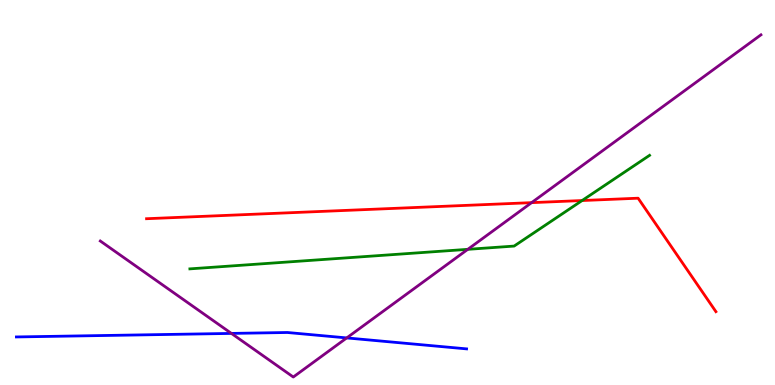[{'lines': ['blue', 'red'], 'intersections': []}, {'lines': ['green', 'red'], 'intersections': [{'x': 7.51, 'y': 4.79}]}, {'lines': ['purple', 'red'], 'intersections': [{'x': 6.86, 'y': 4.74}]}, {'lines': ['blue', 'green'], 'intersections': []}, {'lines': ['blue', 'purple'], 'intersections': [{'x': 2.99, 'y': 1.34}, {'x': 4.47, 'y': 1.22}]}, {'lines': ['green', 'purple'], 'intersections': [{'x': 6.04, 'y': 3.52}]}]